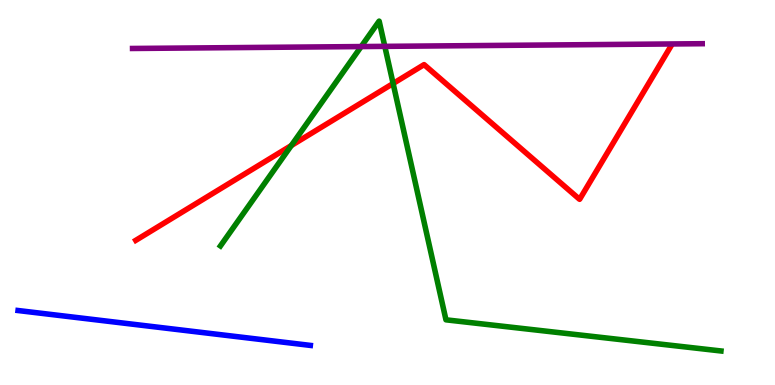[{'lines': ['blue', 'red'], 'intersections': []}, {'lines': ['green', 'red'], 'intersections': [{'x': 3.76, 'y': 6.22}, {'x': 5.07, 'y': 7.83}]}, {'lines': ['purple', 'red'], 'intersections': []}, {'lines': ['blue', 'green'], 'intersections': []}, {'lines': ['blue', 'purple'], 'intersections': []}, {'lines': ['green', 'purple'], 'intersections': [{'x': 4.66, 'y': 8.79}, {'x': 4.97, 'y': 8.8}]}]